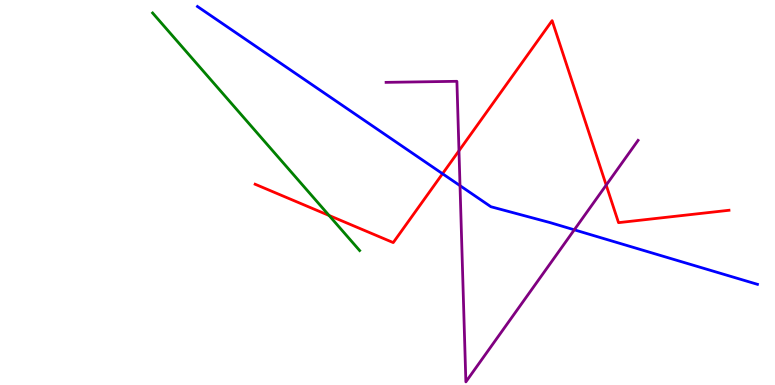[{'lines': ['blue', 'red'], 'intersections': [{'x': 5.71, 'y': 5.49}]}, {'lines': ['green', 'red'], 'intersections': [{'x': 4.25, 'y': 4.4}]}, {'lines': ['purple', 'red'], 'intersections': [{'x': 5.92, 'y': 6.08}, {'x': 7.82, 'y': 5.19}]}, {'lines': ['blue', 'green'], 'intersections': []}, {'lines': ['blue', 'purple'], 'intersections': [{'x': 5.94, 'y': 5.18}, {'x': 7.41, 'y': 4.03}]}, {'lines': ['green', 'purple'], 'intersections': []}]